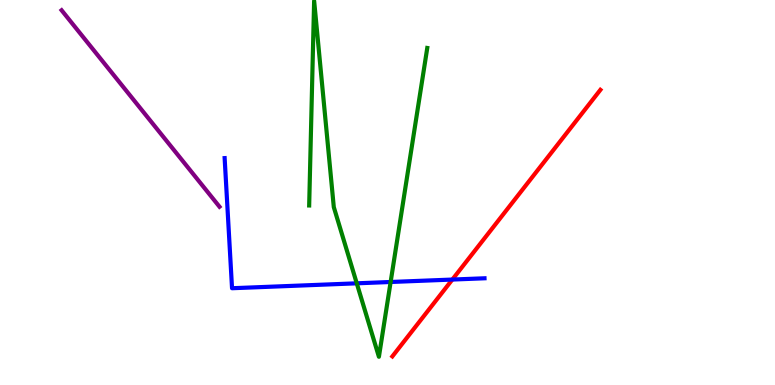[{'lines': ['blue', 'red'], 'intersections': [{'x': 5.84, 'y': 2.74}]}, {'lines': ['green', 'red'], 'intersections': []}, {'lines': ['purple', 'red'], 'intersections': []}, {'lines': ['blue', 'green'], 'intersections': [{'x': 4.6, 'y': 2.64}, {'x': 5.04, 'y': 2.68}]}, {'lines': ['blue', 'purple'], 'intersections': []}, {'lines': ['green', 'purple'], 'intersections': []}]